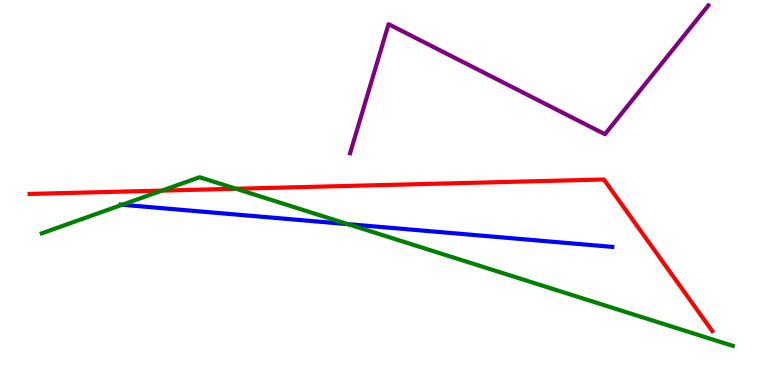[{'lines': ['blue', 'red'], 'intersections': []}, {'lines': ['green', 'red'], 'intersections': [{'x': 2.09, 'y': 5.05}, {'x': 3.05, 'y': 5.1}]}, {'lines': ['purple', 'red'], 'intersections': []}, {'lines': ['blue', 'green'], 'intersections': [{'x': 1.58, 'y': 4.68}, {'x': 4.49, 'y': 4.18}]}, {'lines': ['blue', 'purple'], 'intersections': []}, {'lines': ['green', 'purple'], 'intersections': []}]